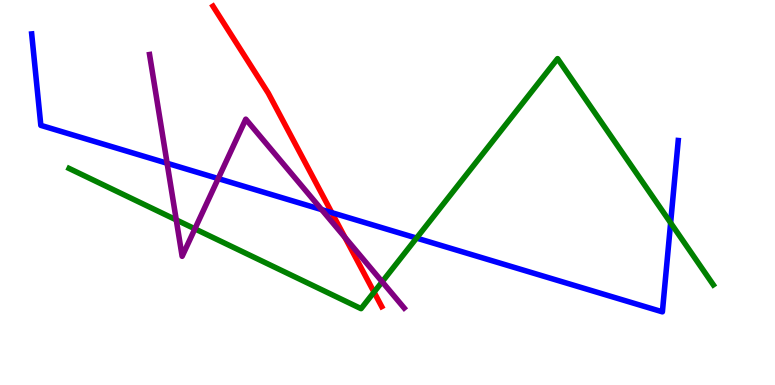[{'lines': ['blue', 'red'], 'intersections': [{'x': 4.28, 'y': 4.48}]}, {'lines': ['green', 'red'], 'intersections': [{'x': 4.83, 'y': 2.41}]}, {'lines': ['purple', 'red'], 'intersections': [{'x': 4.45, 'y': 3.83}]}, {'lines': ['blue', 'green'], 'intersections': [{'x': 5.37, 'y': 3.82}, {'x': 8.65, 'y': 4.21}]}, {'lines': ['blue', 'purple'], 'intersections': [{'x': 2.16, 'y': 5.76}, {'x': 2.82, 'y': 5.36}, {'x': 4.15, 'y': 4.56}]}, {'lines': ['green', 'purple'], 'intersections': [{'x': 2.27, 'y': 4.29}, {'x': 2.51, 'y': 4.06}, {'x': 4.93, 'y': 2.68}]}]